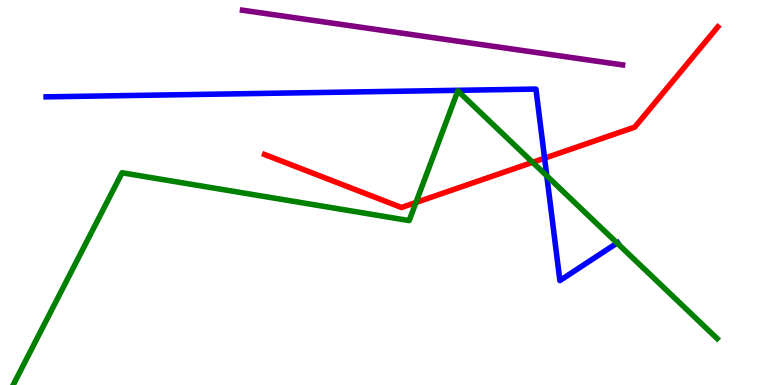[{'lines': ['blue', 'red'], 'intersections': [{'x': 7.03, 'y': 5.89}]}, {'lines': ['green', 'red'], 'intersections': [{'x': 5.37, 'y': 4.74}, {'x': 6.87, 'y': 5.78}]}, {'lines': ['purple', 'red'], 'intersections': []}, {'lines': ['blue', 'green'], 'intersections': [{'x': 7.06, 'y': 5.43}, {'x': 7.96, 'y': 3.69}]}, {'lines': ['blue', 'purple'], 'intersections': []}, {'lines': ['green', 'purple'], 'intersections': []}]